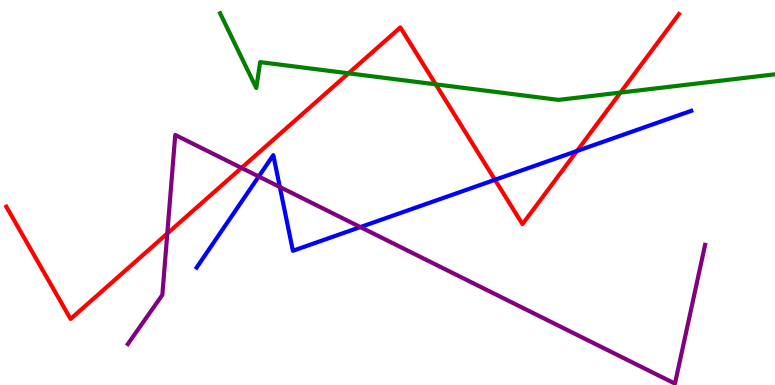[{'lines': ['blue', 'red'], 'intersections': [{'x': 6.39, 'y': 5.33}, {'x': 7.44, 'y': 6.08}]}, {'lines': ['green', 'red'], 'intersections': [{'x': 4.5, 'y': 8.1}, {'x': 5.62, 'y': 7.81}, {'x': 8.01, 'y': 7.6}]}, {'lines': ['purple', 'red'], 'intersections': [{'x': 2.16, 'y': 3.94}, {'x': 3.12, 'y': 5.64}]}, {'lines': ['blue', 'green'], 'intersections': []}, {'lines': ['blue', 'purple'], 'intersections': [{'x': 3.34, 'y': 5.42}, {'x': 3.61, 'y': 5.14}, {'x': 4.65, 'y': 4.1}]}, {'lines': ['green', 'purple'], 'intersections': []}]